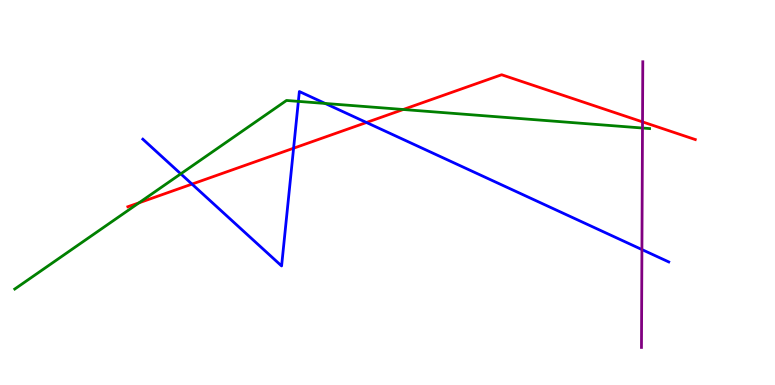[{'lines': ['blue', 'red'], 'intersections': [{'x': 2.48, 'y': 5.22}, {'x': 3.79, 'y': 6.15}, {'x': 4.73, 'y': 6.82}]}, {'lines': ['green', 'red'], 'intersections': [{'x': 1.79, 'y': 4.73}, {'x': 5.2, 'y': 7.16}]}, {'lines': ['purple', 'red'], 'intersections': [{'x': 8.29, 'y': 6.83}]}, {'lines': ['blue', 'green'], 'intersections': [{'x': 2.33, 'y': 5.48}, {'x': 3.85, 'y': 7.37}, {'x': 4.2, 'y': 7.31}]}, {'lines': ['blue', 'purple'], 'intersections': [{'x': 8.28, 'y': 3.52}]}, {'lines': ['green', 'purple'], 'intersections': [{'x': 8.29, 'y': 6.67}]}]